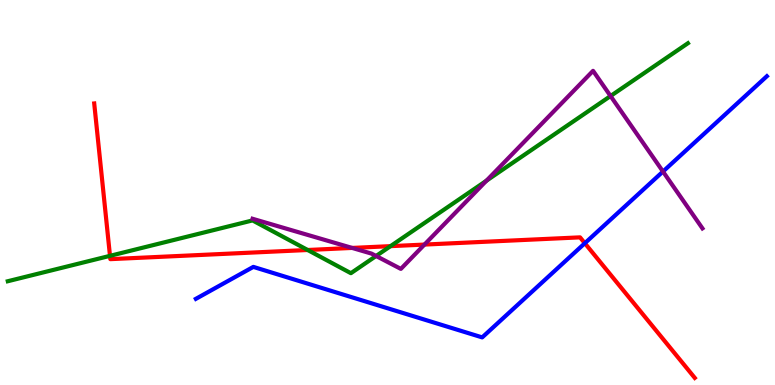[{'lines': ['blue', 'red'], 'intersections': [{'x': 7.55, 'y': 3.68}]}, {'lines': ['green', 'red'], 'intersections': [{'x': 1.42, 'y': 3.35}, {'x': 3.97, 'y': 3.51}, {'x': 5.04, 'y': 3.61}]}, {'lines': ['purple', 'red'], 'intersections': [{'x': 4.54, 'y': 3.56}, {'x': 5.48, 'y': 3.65}]}, {'lines': ['blue', 'green'], 'intersections': []}, {'lines': ['blue', 'purple'], 'intersections': [{'x': 8.55, 'y': 5.54}]}, {'lines': ['green', 'purple'], 'intersections': [{'x': 4.85, 'y': 3.35}, {'x': 6.28, 'y': 5.31}, {'x': 7.88, 'y': 7.51}]}]